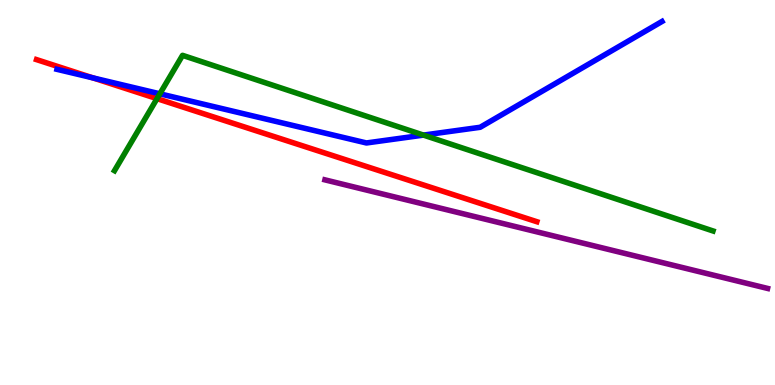[{'lines': ['blue', 'red'], 'intersections': [{'x': 1.2, 'y': 7.98}]}, {'lines': ['green', 'red'], 'intersections': [{'x': 2.03, 'y': 7.44}]}, {'lines': ['purple', 'red'], 'intersections': []}, {'lines': ['blue', 'green'], 'intersections': [{'x': 2.06, 'y': 7.56}, {'x': 5.46, 'y': 6.49}]}, {'lines': ['blue', 'purple'], 'intersections': []}, {'lines': ['green', 'purple'], 'intersections': []}]